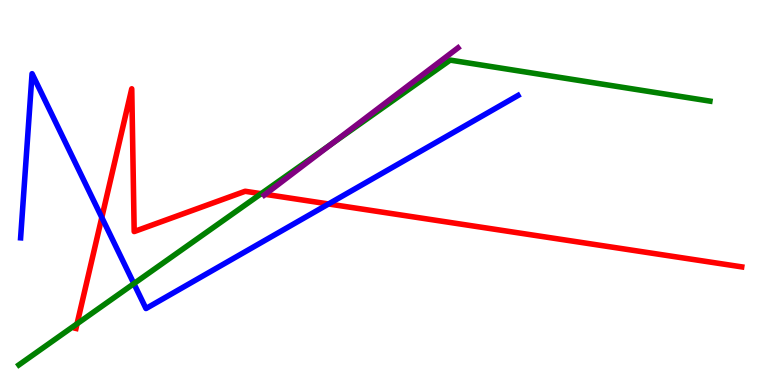[{'lines': ['blue', 'red'], 'intersections': [{'x': 1.31, 'y': 4.35}, {'x': 4.24, 'y': 4.7}]}, {'lines': ['green', 'red'], 'intersections': [{'x': 0.994, 'y': 1.59}, {'x': 3.37, 'y': 4.97}]}, {'lines': ['purple', 'red'], 'intersections': [{'x': 3.42, 'y': 4.95}]}, {'lines': ['blue', 'green'], 'intersections': [{'x': 1.73, 'y': 2.63}]}, {'lines': ['blue', 'purple'], 'intersections': []}, {'lines': ['green', 'purple'], 'intersections': [{'x': 4.28, 'y': 6.26}]}]